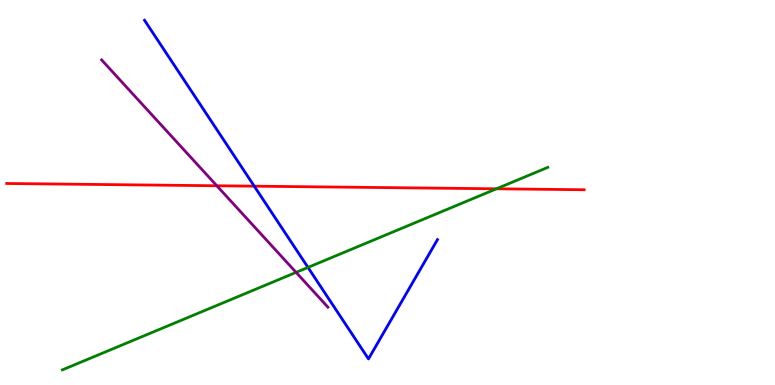[{'lines': ['blue', 'red'], 'intersections': [{'x': 3.28, 'y': 5.16}]}, {'lines': ['green', 'red'], 'intersections': [{'x': 6.41, 'y': 5.1}]}, {'lines': ['purple', 'red'], 'intersections': [{'x': 2.8, 'y': 5.17}]}, {'lines': ['blue', 'green'], 'intersections': [{'x': 3.97, 'y': 3.05}]}, {'lines': ['blue', 'purple'], 'intersections': []}, {'lines': ['green', 'purple'], 'intersections': [{'x': 3.82, 'y': 2.93}]}]